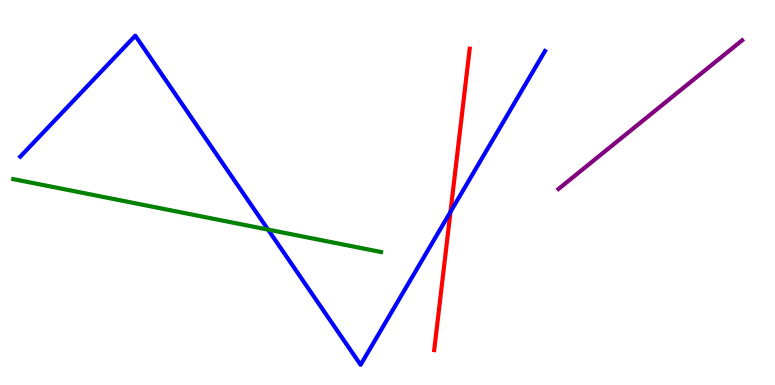[{'lines': ['blue', 'red'], 'intersections': [{'x': 5.81, 'y': 4.5}]}, {'lines': ['green', 'red'], 'intersections': []}, {'lines': ['purple', 'red'], 'intersections': []}, {'lines': ['blue', 'green'], 'intersections': [{'x': 3.46, 'y': 4.04}]}, {'lines': ['blue', 'purple'], 'intersections': []}, {'lines': ['green', 'purple'], 'intersections': []}]